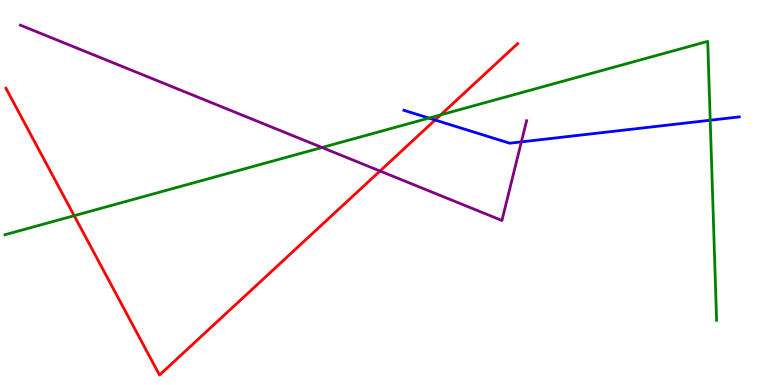[{'lines': ['blue', 'red'], 'intersections': [{'x': 5.61, 'y': 6.88}]}, {'lines': ['green', 'red'], 'intersections': [{'x': 0.957, 'y': 4.4}, {'x': 5.69, 'y': 7.02}]}, {'lines': ['purple', 'red'], 'intersections': [{'x': 4.9, 'y': 5.56}]}, {'lines': ['blue', 'green'], 'intersections': [{'x': 5.53, 'y': 6.93}, {'x': 9.16, 'y': 6.88}]}, {'lines': ['blue', 'purple'], 'intersections': [{'x': 6.73, 'y': 6.31}]}, {'lines': ['green', 'purple'], 'intersections': [{'x': 4.16, 'y': 6.17}]}]